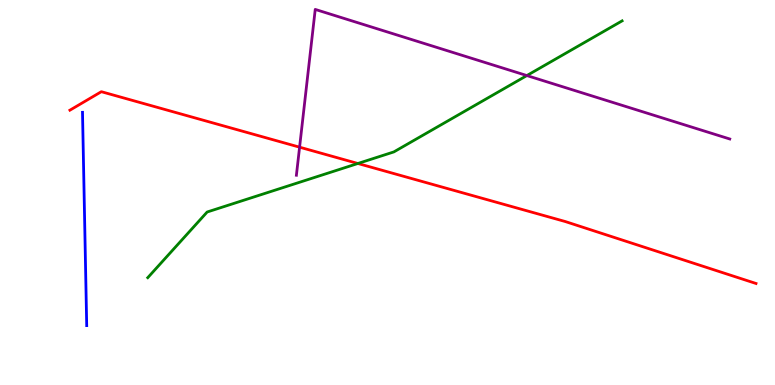[{'lines': ['blue', 'red'], 'intersections': []}, {'lines': ['green', 'red'], 'intersections': [{'x': 4.62, 'y': 5.75}]}, {'lines': ['purple', 'red'], 'intersections': [{'x': 3.87, 'y': 6.18}]}, {'lines': ['blue', 'green'], 'intersections': []}, {'lines': ['blue', 'purple'], 'intersections': []}, {'lines': ['green', 'purple'], 'intersections': [{'x': 6.8, 'y': 8.04}]}]